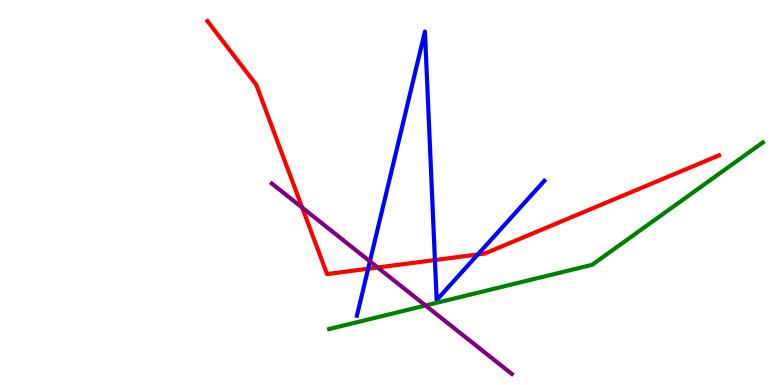[{'lines': ['blue', 'red'], 'intersections': [{'x': 4.75, 'y': 3.02}, {'x': 5.61, 'y': 3.25}, {'x': 6.17, 'y': 3.39}]}, {'lines': ['green', 'red'], 'intersections': []}, {'lines': ['purple', 'red'], 'intersections': [{'x': 3.9, 'y': 4.61}, {'x': 4.87, 'y': 3.05}]}, {'lines': ['blue', 'green'], 'intersections': []}, {'lines': ['blue', 'purple'], 'intersections': [{'x': 4.77, 'y': 3.21}]}, {'lines': ['green', 'purple'], 'intersections': [{'x': 5.49, 'y': 2.06}]}]